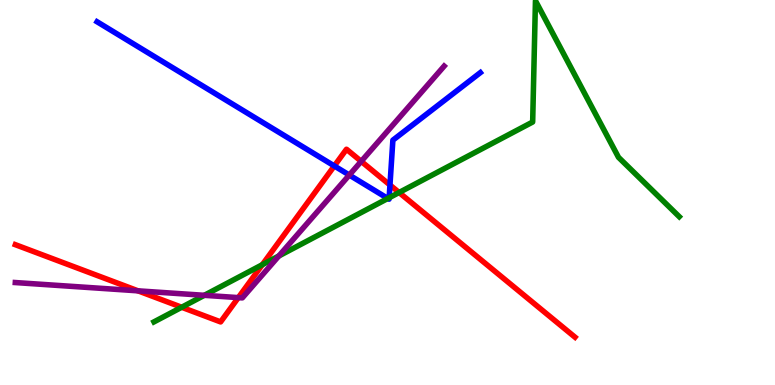[{'lines': ['blue', 'red'], 'intersections': [{'x': 4.31, 'y': 5.69}, {'x': 5.03, 'y': 5.19}]}, {'lines': ['green', 'red'], 'intersections': [{'x': 2.34, 'y': 2.02}, {'x': 3.38, 'y': 3.12}, {'x': 5.15, 'y': 5.0}]}, {'lines': ['purple', 'red'], 'intersections': [{'x': 1.78, 'y': 2.45}, {'x': 3.08, 'y': 2.27}, {'x': 4.66, 'y': 5.81}]}, {'lines': ['blue', 'green'], 'intersections': [{'x': 5.0, 'y': 4.85}, {'x': 5.02, 'y': 4.86}]}, {'lines': ['blue', 'purple'], 'intersections': [{'x': 4.51, 'y': 5.45}]}, {'lines': ['green', 'purple'], 'intersections': [{'x': 2.64, 'y': 2.33}, {'x': 3.6, 'y': 3.35}]}]